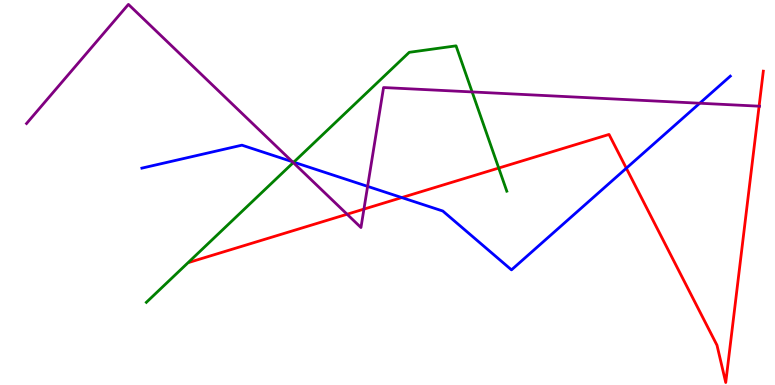[{'lines': ['blue', 'red'], 'intersections': [{'x': 5.18, 'y': 4.87}, {'x': 8.08, 'y': 5.63}]}, {'lines': ['green', 'red'], 'intersections': [{'x': 6.44, 'y': 5.64}]}, {'lines': ['purple', 'red'], 'intersections': [{'x': 4.48, 'y': 4.44}, {'x': 4.7, 'y': 4.57}, {'x': 9.79, 'y': 7.24}]}, {'lines': ['blue', 'green'], 'intersections': [{'x': 3.79, 'y': 5.79}]}, {'lines': ['blue', 'purple'], 'intersections': [{'x': 3.77, 'y': 5.8}, {'x': 4.74, 'y': 5.16}, {'x': 9.03, 'y': 7.32}]}, {'lines': ['green', 'purple'], 'intersections': [{'x': 3.78, 'y': 5.78}, {'x': 6.09, 'y': 7.61}]}]